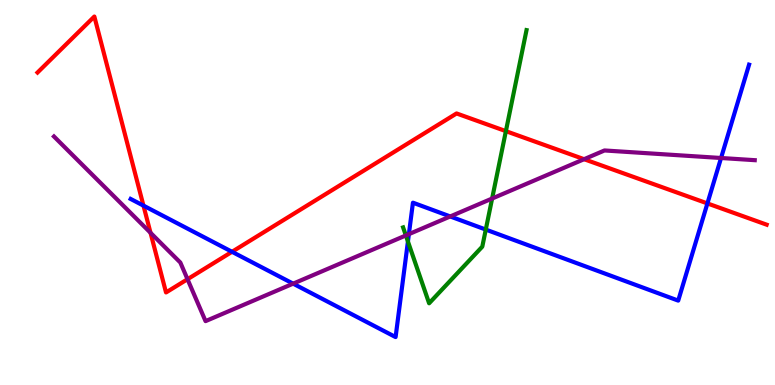[{'lines': ['blue', 'red'], 'intersections': [{'x': 1.85, 'y': 4.66}, {'x': 2.99, 'y': 3.46}, {'x': 9.13, 'y': 4.72}]}, {'lines': ['green', 'red'], 'intersections': [{'x': 6.53, 'y': 6.59}]}, {'lines': ['purple', 'red'], 'intersections': [{'x': 1.94, 'y': 3.95}, {'x': 2.42, 'y': 2.75}, {'x': 7.54, 'y': 5.87}]}, {'lines': ['blue', 'green'], 'intersections': [{'x': 5.26, 'y': 3.73}, {'x': 6.27, 'y': 4.04}]}, {'lines': ['blue', 'purple'], 'intersections': [{'x': 3.78, 'y': 2.63}, {'x': 5.28, 'y': 3.92}, {'x': 5.81, 'y': 4.38}, {'x': 9.3, 'y': 5.9}]}, {'lines': ['green', 'purple'], 'intersections': [{'x': 5.24, 'y': 3.88}, {'x': 6.35, 'y': 4.84}]}]